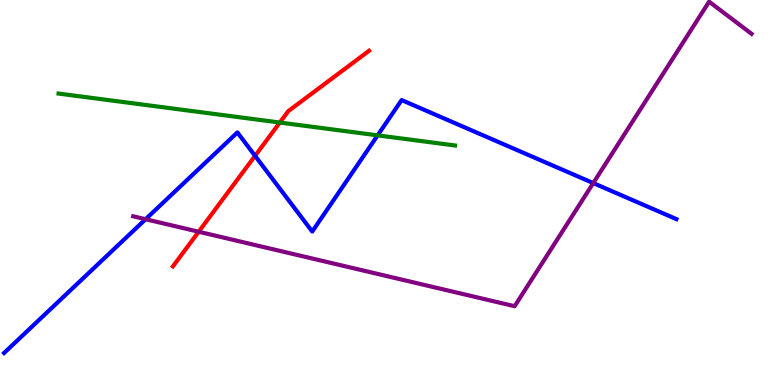[{'lines': ['blue', 'red'], 'intersections': [{'x': 3.29, 'y': 5.95}]}, {'lines': ['green', 'red'], 'intersections': [{'x': 3.61, 'y': 6.82}]}, {'lines': ['purple', 'red'], 'intersections': [{'x': 2.56, 'y': 3.98}]}, {'lines': ['blue', 'green'], 'intersections': [{'x': 4.87, 'y': 6.48}]}, {'lines': ['blue', 'purple'], 'intersections': [{'x': 1.88, 'y': 4.31}, {'x': 7.66, 'y': 5.24}]}, {'lines': ['green', 'purple'], 'intersections': []}]